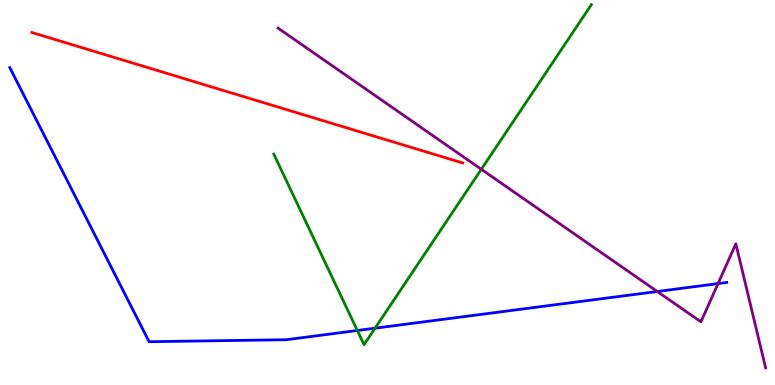[{'lines': ['blue', 'red'], 'intersections': []}, {'lines': ['green', 'red'], 'intersections': []}, {'lines': ['purple', 'red'], 'intersections': []}, {'lines': ['blue', 'green'], 'intersections': [{'x': 4.61, 'y': 1.42}, {'x': 4.84, 'y': 1.48}]}, {'lines': ['blue', 'purple'], 'intersections': [{'x': 8.48, 'y': 2.43}, {'x': 9.27, 'y': 2.63}]}, {'lines': ['green', 'purple'], 'intersections': [{'x': 6.21, 'y': 5.6}]}]